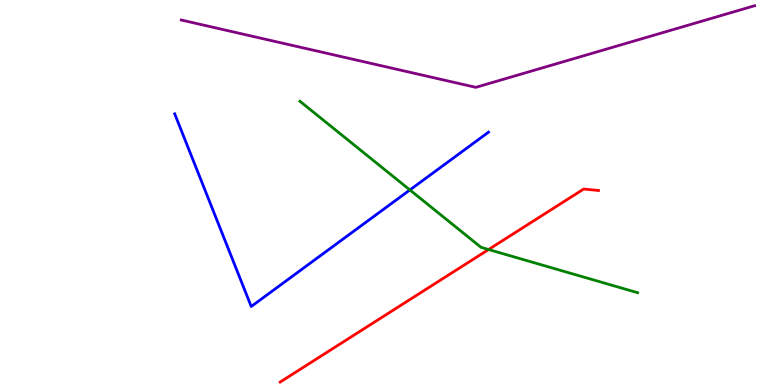[{'lines': ['blue', 'red'], 'intersections': []}, {'lines': ['green', 'red'], 'intersections': [{'x': 6.3, 'y': 3.52}]}, {'lines': ['purple', 'red'], 'intersections': []}, {'lines': ['blue', 'green'], 'intersections': [{'x': 5.29, 'y': 5.07}]}, {'lines': ['blue', 'purple'], 'intersections': []}, {'lines': ['green', 'purple'], 'intersections': []}]